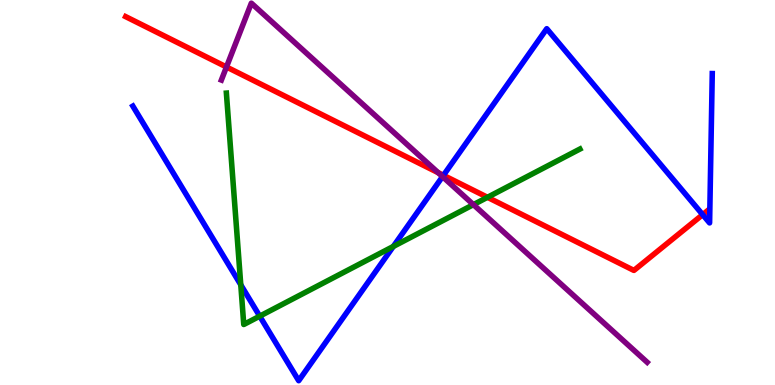[{'lines': ['blue', 'red'], 'intersections': [{'x': 5.72, 'y': 5.45}, {'x': 9.07, 'y': 4.42}]}, {'lines': ['green', 'red'], 'intersections': [{'x': 6.29, 'y': 4.88}]}, {'lines': ['purple', 'red'], 'intersections': [{'x': 2.92, 'y': 8.26}, {'x': 5.65, 'y': 5.51}]}, {'lines': ['blue', 'green'], 'intersections': [{'x': 3.11, 'y': 2.6}, {'x': 3.35, 'y': 1.79}, {'x': 5.08, 'y': 3.6}]}, {'lines': ['blue', 'purple'], 'intersections': [{'x': 5.71, 'y': 5.41}]}, {'lines': ['green', 'purple'], 'intersections': [{'x': 6.11, 'y': 4.68}]}]